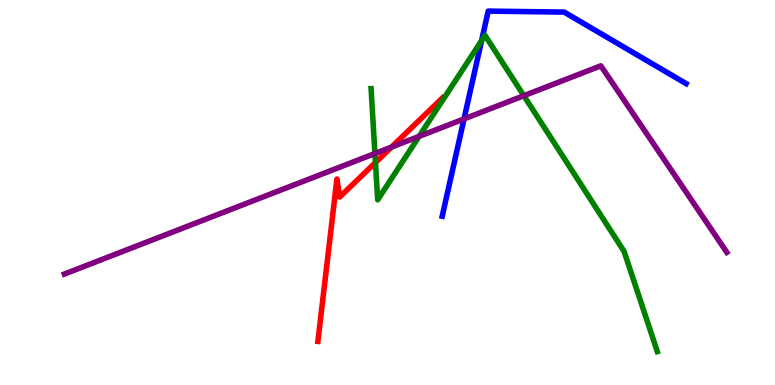[{'lines': ['blue', 'red'], 'intersections': []}, {'lines': ['green', 'red'], 'intersections': [{'x': 4.84, 'y': 5.78}]}, {'lines': ['purple', 'red'], 'intersections': [{'x': 5.05, 'y': 6.18}]}, {'lines': ['blue', 'green'], 'intersections': [{'x': 6.21, 'y': 8.95}]}, {'lines': ['blue', 'purple'], 'intersections': [{'x': 5.99, 'y': 6.91}]}, {'lines': ['green', 'purple'], 'intersections': [{'x': 4.84, 'y': 6.01}, {'x': 5.41, 'y': 6.46}, {'x': 6.76, 'y': 7.51}]}]